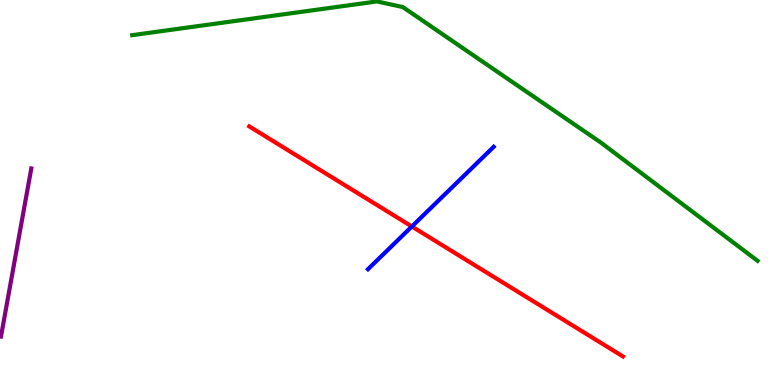[{'lines': ['blue', 'red'], 'intersections': [{'x': 5.31, 'y': 4.12}]}, {'lines': ['green', 'red'], 'intersections': []}, {'lines': ['purple', 'red'], 'intersections': []}, {'lines': ['blue', 'green'], 'intersections': []}, {'lines': ['blue', 'purple'], 'intersections': []}, {'lines': ['green', 'purple'], 'intersections': []}]